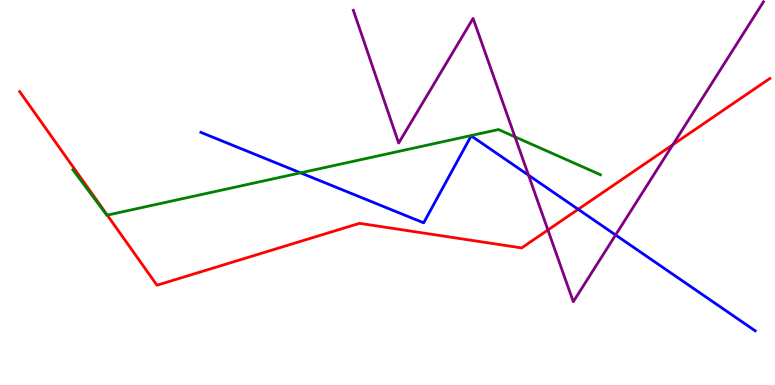[{'lines': ['blue', 'red'], 'intersections': [{'x': 7.46, 'y': 4.56}]}, {'lines': ['green', 'red'], 'intersections': [{'x': 1.38, 'y': 4.41}]}, {'lines': ['purple', 'red'], 'intersections': [{'x': 7.07, 'y': 4.03}, {'x': 8.68, 'y': 6.24}]}, {'lines': ['blue', 'green'], 'intersections': [{'x': 3.88, 'y': 5.51}]}, {'lines': ['blue', 'purple'], 'intersections': [{'x': 6.82, 'y': 5.45}, {'x': 7.94, 'y': 3.9}]}, {'lines': ['green', 'purple'], 'intersections': [{'x': 6.64, 'y': 6.45}]}]